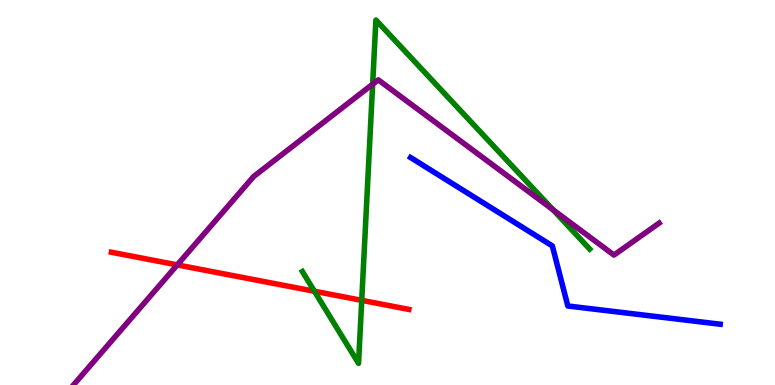[{'lines': ['blue', 'red'], 'intersections': []}, {'lines': ['green', 'red'], 'intersections': [{'x': 4.06, 'y': 2.43}, {'x': 4.67, 'y': 2.2}]}, {'lines': ['purple', 'red'], 'intersections': [{'x': 2.29, 'y': 3.12}]}, {'lines': ['blue', 'green'], 'intersections': []}, {'lines': ['blue', 'purple'], 'intersections': []}, {'lines': ['green', 'purple'], 'intersections': [{'x': 4.81, 'y': 7.81}, {'x': 7.14, 'y': 4.55}]}]